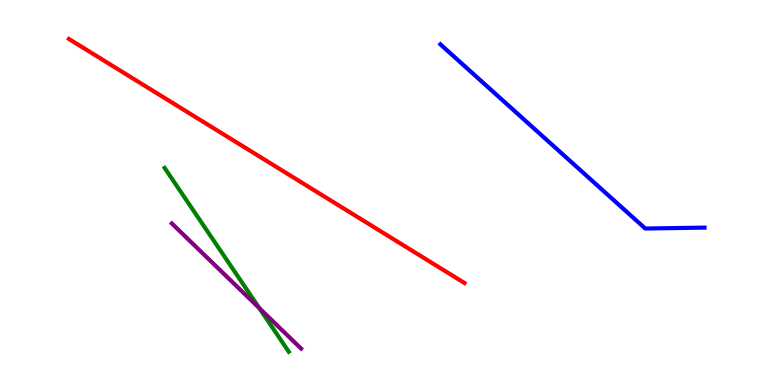[{'lines': ['blue', 'red'], 'intersections': []}, {'lines': ['green', 'red'], 'intersections': []}, {'lines': ['purple', 'red'], 'intersections': []}, {'lines': ['blue', 'green'], 'intersections': []}, {'lines': ['blue', 'purple'], 'intersections': []}, {'lines': ['green', 'purple'], 'intersections': [{'x': 3.35, 'y': 2.0}]}]